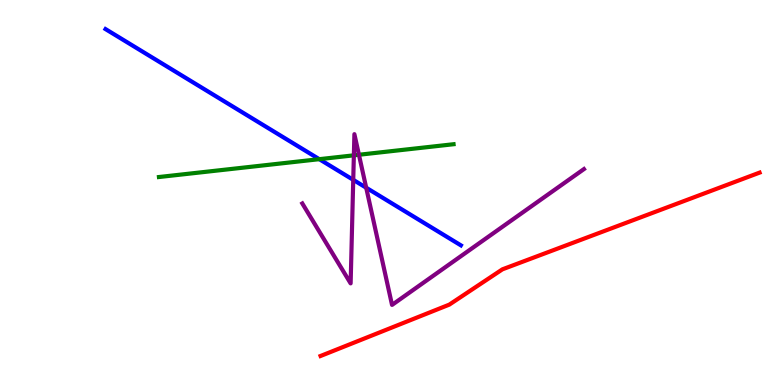[{'lines': ['blue', 'red'], 'intersections': []}, {'lines': ['green', 'red'], 'intersections': []}, {'lines': ['purple', 'red'], 'intersections': []}, {'lines': ['blue', 'green'], 'intersections': [{'x': 4.12, 'y': 5.87}]}, {'lines': ['blue', 'purple'], 'intersections': [{'x': 4.56, 'y': 5.33}, {'x': 4.73, 'y': 5.12}]}, {'lines': ['green', 'purple'], 'intersections': [{'x': 4.57, 'y': 5.97}, {'x': 4.63, 'y': 5.98}]}]